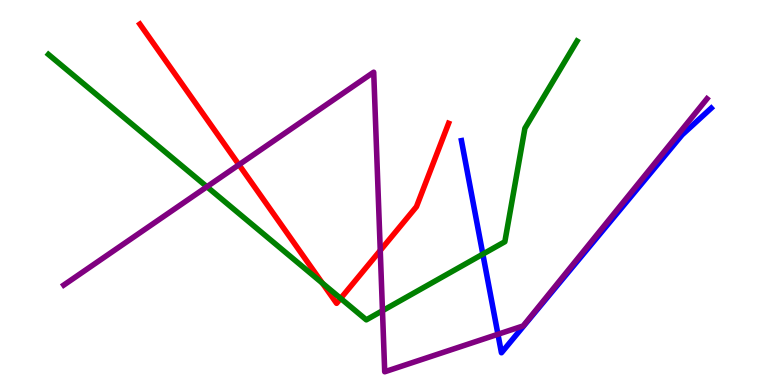[{'lines': ['blue', 'red'], 'intersections': []}, {'lines': ['green', 'red'], 'intersections': [{'x': 4.16, 'y': 2.65}, {'x': 4.4, 'y': 2.25}]}, {'lines': ['purple', 'red'], 'intersections': [{'x': 3.08, 'y': 5.72}, {'x': 4.91, 'y': 3.49}]}, {'lines': ['blue', 'green'], 'intersections': [{'x': 6.23, 'y': 3.4}]}, {'lines': ['blue', 'purple'], 'intersections': [{'x': 6.43, 'y': 1.32}]}, {'lines': ['green', 'purple'], 'intersections': [{'x': 2.67, 'y': 5.15}, {'x': 4.94, 'y': 1.93}]}]